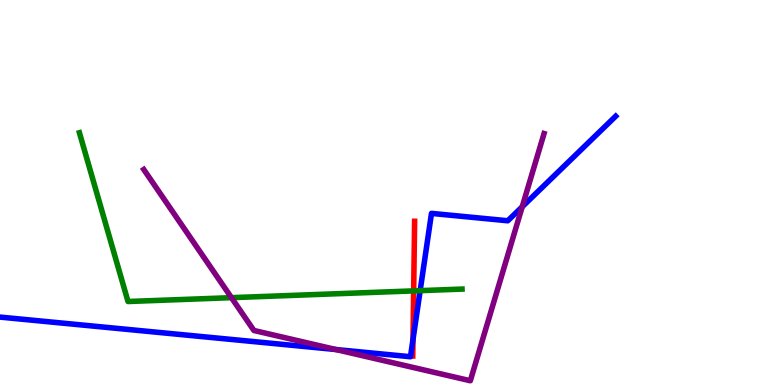[{'lines': ['blue', 'red'], 'intersections': [{'x': 5.33, 'y': 1.18}]}, {'lines': ['green', 'red'], 'intersections': [{'x': 5.34, 'y': 2.44}]}, {'lines': ['purple', 'red'], 'intersections': []}, {'lines': ['blue', 'green'], 'intersections': [{'x': 5.42, 'y': 2.45}]}, {'lines': ['blue', 'purple'], 'intersections': [{'x': 4.34, 'y': 0.921}, {'x': 6.74, 'y': 4.63}]}, {'lines': ['green', 'purple'], 'intersections': [{'x': 2.99, 'y': 2.27}]}]